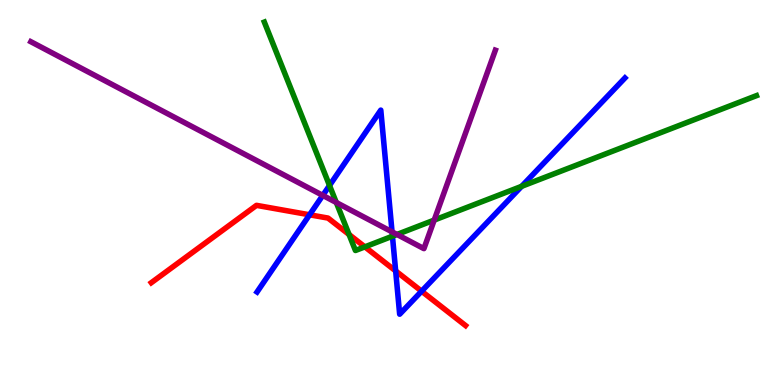[{'lines': ['blue', 'red'], 'intersections': [{'x': 3.99, 'y': 4.42}, {'x': 5.11, 'y': 2.96}, {'x': 5.44, 'y': 2.44}]}, {'lines': ['green', 'red'], 'intersections': [{'x': 4.5, 'y': 3.91}, {'x': 4.71, 'y': 3.59}]}, {'lines': ['purple', 'red'], 'intersections': []}, {'lines': ['blue', 'green'], 'intersections': [{'x': 4.25, 'y': 5.18}, {'x': 5.06, 'y': 3.86}, {'x': 6.73, 'y': 5.16}]}, {'lines': ['blue', 'purple'], 'intersections': [{'x': 4.16, 'y': 4.92}, {'x': 5.06, 'y': 3.98}]}, {'lines': ['green', 'purple'], 'intersections': [{'x': 4.34, 'y': 4.74}, {'x': 5.12, 'y': 3.91}, {'x': 5.6, 'y': 4.28}]}]